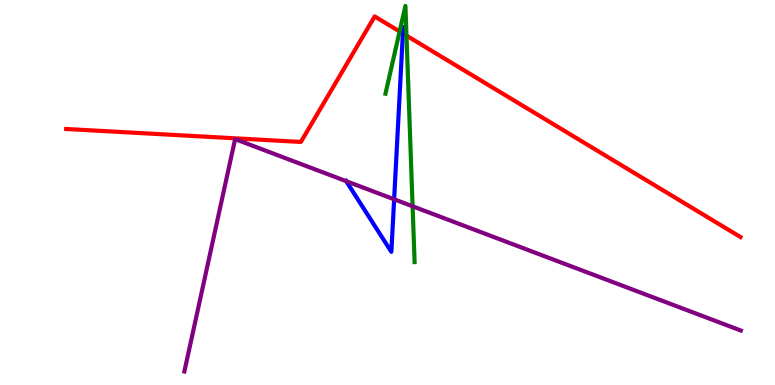[{'lines': ['blue', 'red'], 'intersections': [{'x': 5.2, 'y': 9.13}]}, {'lines': ['green', 'red'], 'intersections': [{'x': 5.16, 'y': 9.18}, {'x': 5.24, 'y': 9.07}]}, {'lines': ['purple', 'red'], 'intersections': []}, {'lines': ['blue', 'green'], 'intersections': []}, {'lines': ['blue', 'purple'], 'intersections': [{'x': 4.47, 'y': 5.29}, {'x': 5.09, 'y': 4.82}]}, {'lines': ['green', 'purple'], 'intersections': [{'x': 5.32, 'y': 4.64}]}]